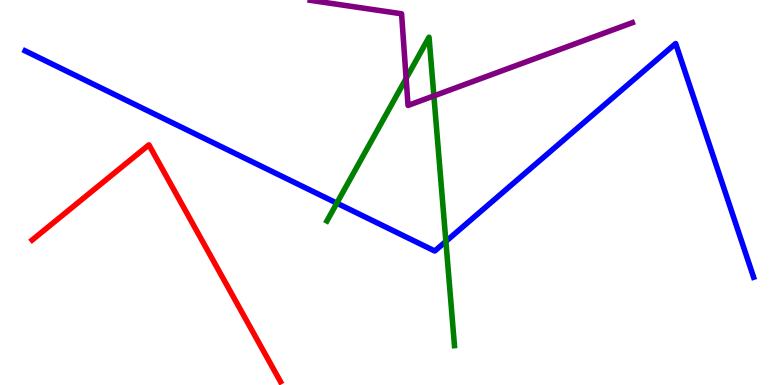[{'lines': ['blue', 'red'], 'intersections': []}, {'lines': ['green', 'red'], 'intersections': []}, {'lines': ['purple', 'red'], 'intersections': []}, {'lines': ['blue', 'green'], 'intersections': [{'x': 4.35, 'y': 4.72}, {'x': 5.75, 'y': 3.73}]}, {'lines': ['blue', 'purple'], 'intersections': []}, {'lines': ['green', 'purple'], 'intersections': [{'x': 5.24, 'y': 7.96}, {'x': 5.6, 'y': 7.51}]}]